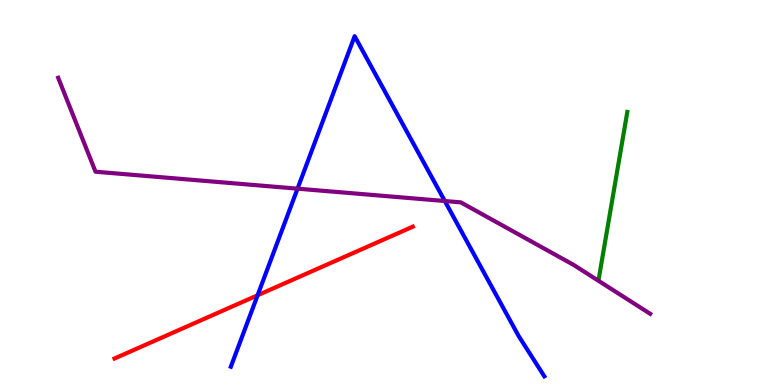[{'lines': ['blue', 'red'], 'intersections': [{'x': 3.32, 'y': 2.33}]}, {'lines': ['green', 'red'], 'intersections': []}, {'lines': ['purple', 'red'], 'intersections': []}, {'lines': ['blue', 'green'], 'intersections': []}, {'lines': ['blue', 'purple'], 'intersections': [{'x': 3.84, 'y': 5.1}, {'x': 5.74, 'y': 4.78}]}, {'lines': ['green', 'purple'], 'intersections': []}]